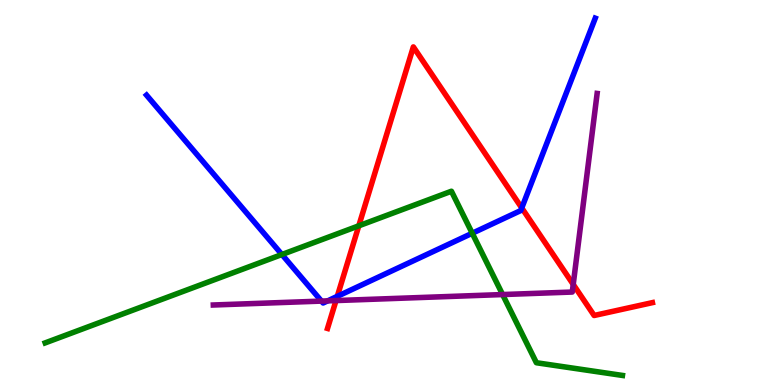[{'lines': ['blue', 'red'], 'intersections': [{'x': 4.35, 'y': 2.3}, {'x': 6.73, 'y': 4.6}]}, {'lines': ['green', 'red'], 'intersections': [{'x': 4.63, 'y': 4.13}]}, {'lines': ['purple', 'red'], 'intersections': [{'x': 4.34, 'y': 2.19}, {'x': 7.4, 'y': 2.61}]}, {'lines': ['blue', 'green'], 'intersections': [{'x': 3.64, 'y': 3.39}, {'x': 6.09, 'y': 3.94}]}, {'lines': ['blue', 'purple'], 'intersections': [{'x': 4.15, 'y': 2.18}, {'x': 4.23, 'y': 2.19}]}, {'lines': ['green', 'purple'], 'intersections': [{'x': 6.49, 'y': 2.35}]}]